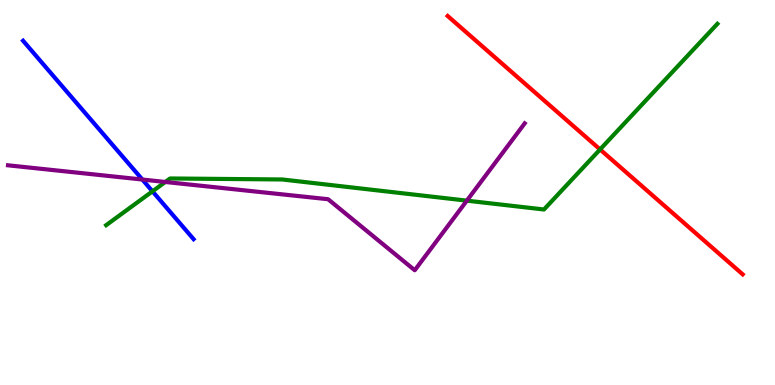[{'lines': ['blue', 'red'], 'intersections': []}, {'lines': ['green', 'red'], 'intersections': [{'x': 7.74, 'y': 6.12}]}, {'lines': ['purple', 'red'], 'intersections': []}, {'lines': ['blue', 'green'], 'intersections': [{'x': 1.97, 'y': 5.03}]}, {'lines': ['blue', 'purple'], 'intersections': [{'x': 1.84, 'y': 5.34}]}, {'lines': ['green', 'purple'], 'intersections': [{'x': 2.13, 'y': 5.27}, {'x': 6.02, 'y': 4.79}]}]